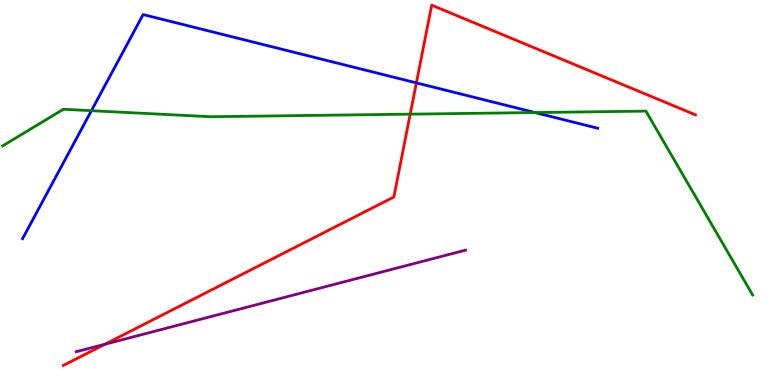[{'lines': ['blue', 'red'], 'intersections': [{'x': 5.37, 'y': 7.85}]}, {'lines': ['green', 'red'], 'intersections': [{'x': 5.29, 'y': 7.03}]}, {'lines': ['purple', 'red'], 'intersections': [{'x': 1.35, 'y': 1.06}]}, {'lines': ['blue', 'green'], 'intersections': [{'x': 1.18, 'y': 7.12}, {'x': 6.9, 'y': 7.08}]}, {'lines': ['blue', 'purple'], 'intersections': []}, {'lines': ['green', 'purple'], 'intersections': []}]